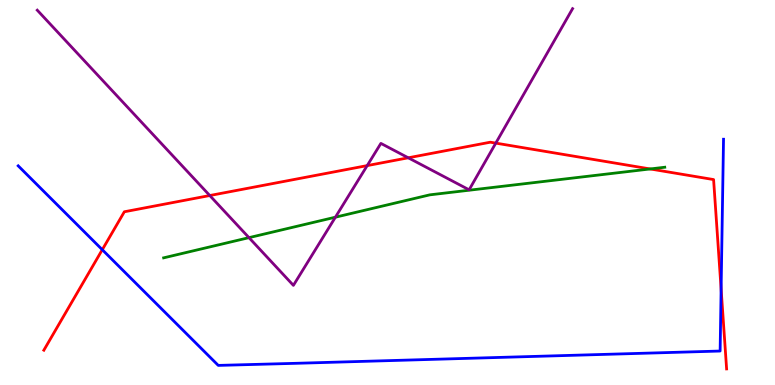[{'lines': ['blue', 'red'], 'intersections': [{'x': 1.32, 'y': 3.51}, {'x': 9.3, 'y': 2.49}]}, {'lines': ['green', 'red'], 'intersections': [{'x': 8.39, 'y': 5.61}]}, {'lines': ['purple', 'red'], 'intersections': [{'x': 2.71, 'y': 4.92}, {'x': 4.74, 'y': 5.7}, {'x': 5.27, 'y': 5.9}, {'x': 6.4, 'y': 6.28}]}, {'lines': ['blue', 'green'], 'intersections': []}, {'lines': ['blue', 'purple'], 'intersections': []}, {'lines': ['green', 'purple'], 'intersections': [{'x': 3.21, 'y': 3.83}, {'x': 4.33, 'y': 4.36}]}]